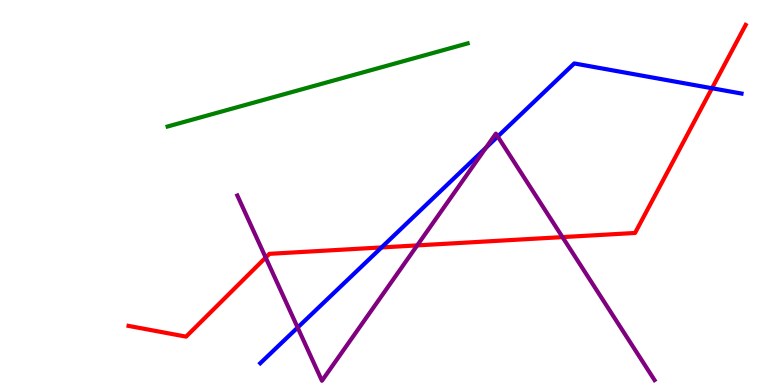[{'lines': ['blue', 'red'], 'intersections': [{'x': 4.92, 'y': 3.57}, {'x': 9.19, 'y': 7.71}]}, {'lines': ['green', 'red'], 'intersections': []}, {'lines': ['purple', 'red'], 'intersections': [{'x': 3.43, 'y': 3.31}, {'x': 5.38, 'y': 3.63}, {'x': 7.26, 'y': 3.84}]}, {'lines': ['blue', 'green'], 'intersections': []}, {'lines': ['blue', 'purple'], 'intersections': [{'x': 3.84, 'y': 1.49}, {'x': 6.27, 'y': 6.16}, {'x': 6.42, 'y': 6.45}]}, {'lines': ['green', 'purple'], 'intersections': []}]